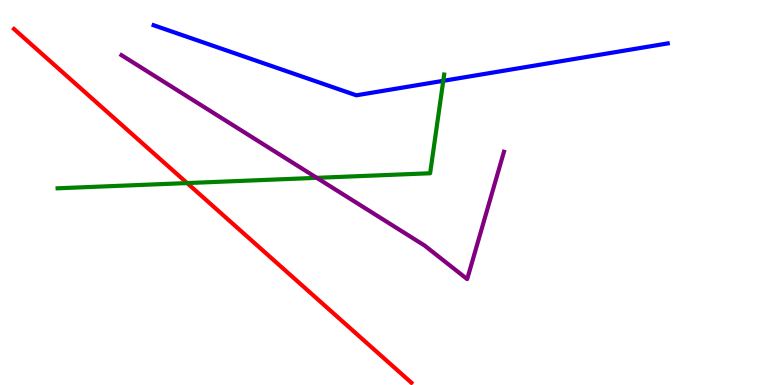[{'lines': ['blue', 'red'], 'intersections': []}, {'lines': ['green', 'red'], 'intersections': [{'x': 2.41, 'y': 5.24}]}, {'lines': ['purple', 'red'], 'intersections': []}, {'lines': ['blue', 'green'], 'intersections': [{'x': 5.72, 'y': 7.9}]}, {'lines': ['blue', 'purple'], 'intersections': []}, {'lines': ['green', 'purple'], 'intersections': [{'x': 4.09, 'y': 5.38}]}]